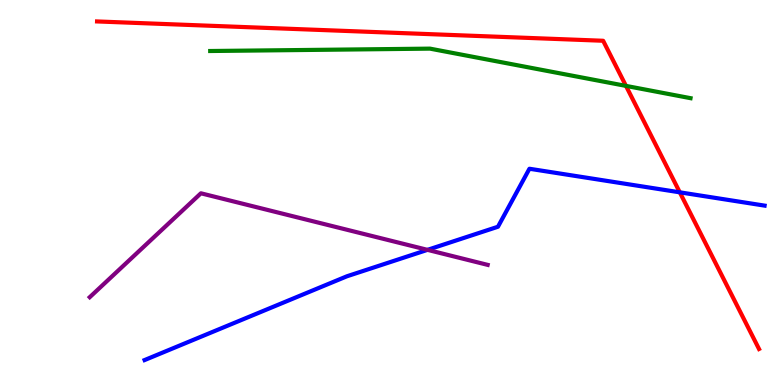[{'lines': ['blue', 'red'], 'intersections': [{'x': 8.77, 'y': 5.0}]}, {'lines': ['green', 'red'], 'intersections': [{'x': 8.08, 'y': 7.77}]}, {'lines': ['purple', 'red'], 'intersections': []}, {'lines': ['blue', 'green'], 'intersections': []}, {'lines': ['blue', 'purple'], 'intersections': [{'x': 5.52, 'y': 3.51}]}, {'lines': ['green', 'purple'], 'intersections': []}]